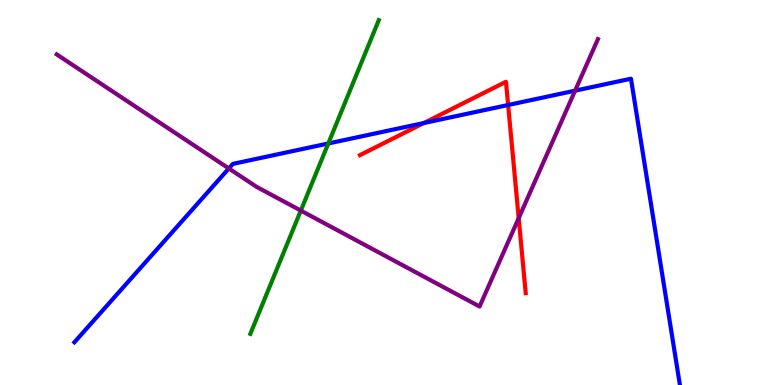[{'lines': ['blue', 'red'], 'intersections': [{'x': 5.47, 'y': 6.8}, {'x': 6.56, 'y': 7.27}]}, {'lines': ['green', 'red'], 'intersections': []}, {'lines': ['purple', 'red'], 'intersections': [{'x': 6.69, 'y': 4.33}]}, {'lines': ['blue', 'green'], 'intersections': [{'x': 4.24, 'y': 6.27}]}, {'lines': ['blue', 'purple'], 'intersections': [{'x': 2.95, 'y': 5.62}, {'x': 7.42, 'y': 7.64}]}, {'lines': ['green', 'purple'], 'intersections': [{'x': 3.88, 'y': 4.53}]}]